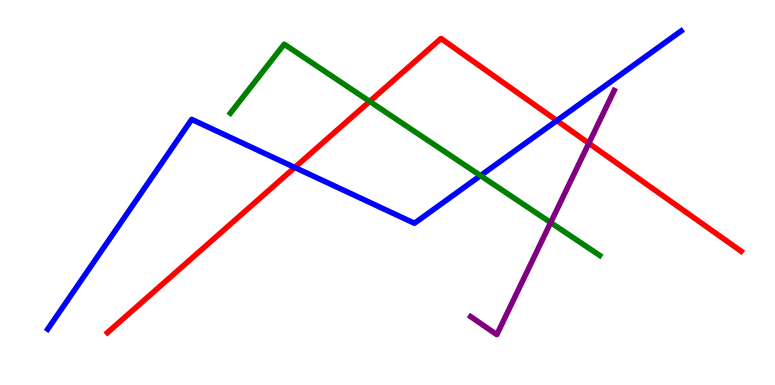[{'lines': ['blue', 'red'], 'intersections': [{'x': 3.8, 'y': 5.65}, {'x': 7.18, 'y': 6.87}]}, {'lines': ['green', 'red'], 'intersections': [{'x': 4.77, 'y': 7.37}]}, {'lines': ['purple', 'red'], 'intersections': [{'x': 7.6, 'y': 6.28}]}, {'lines': ['blue', 'green'], 'intersections': [{'x': 6.2, 'y': 5.44}]}, {'lines': ['blue', 'purple'], 'intersections': []}, {'lines': ['green', 'purple'], 'intersections': [{'x': 7.11, 'y': 4.22}]}]